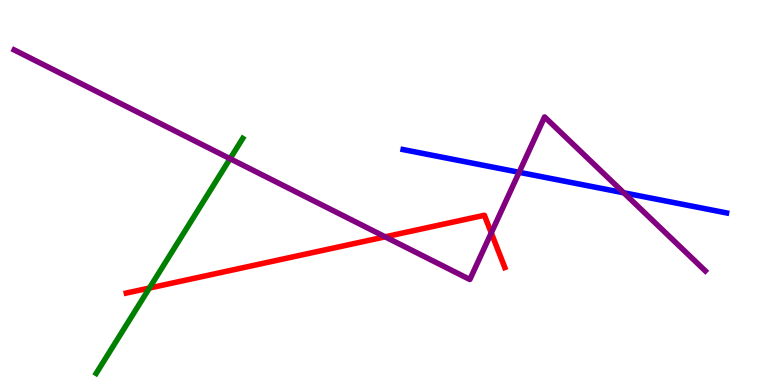[{'lines': ['blue', 'red'], 'intersections': []}, {'lines': ['green', 'red'], 'intersections': [{'x': 1.93, 'y': 2.52}]}, {'lines': ['purple', 'red'], 'intersections': [{'x': 4.97, 'y': 3.85}, {'x': 6.34, 'y': 3.95}]}, {'lines': ['blue', 'green'], 'intersections': []}, {'lines': ['blue', 'purple'], 'intersections': [{'x': 6.7, 'y': 5.52}, {'x': 8.05, 'y': 4.99}]}, {'lines': ['green', 'purple'], 'intersections': [{'x': 2.97, 'y': 5.88}]}]